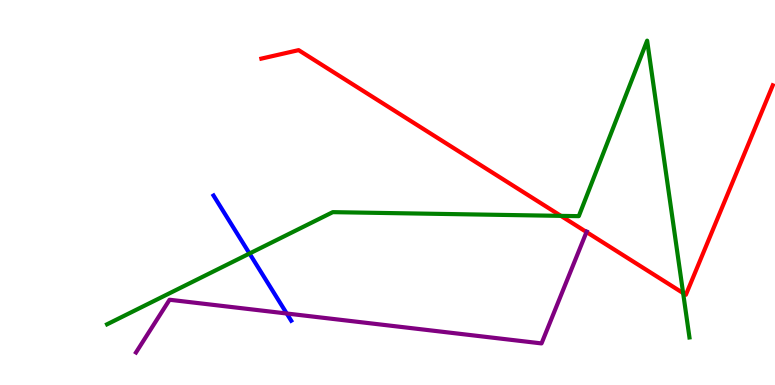[{'lines': ['blue', 'red'], 'intersections': []}, {'lines': ['green', 'red'], 'intersections': [{'x': 7.24, 'y': 4.39}, {'x': 8.81, 'y': 2.39}]}, {'lines': ['purple', 'red'], 'intersections': [{'x': 7.57, 'y': 3.97}]}, {'lines': ['blue', 'green'], 'intersections': [{'x': 3.22, 'y': 3.42}]}, {'lines': ['blue', 'purple'], 'intersections': [{'x': 3.7, 'y': 1.86}]}, {'lines': ['green', 'purple'], 'intersections': []}]